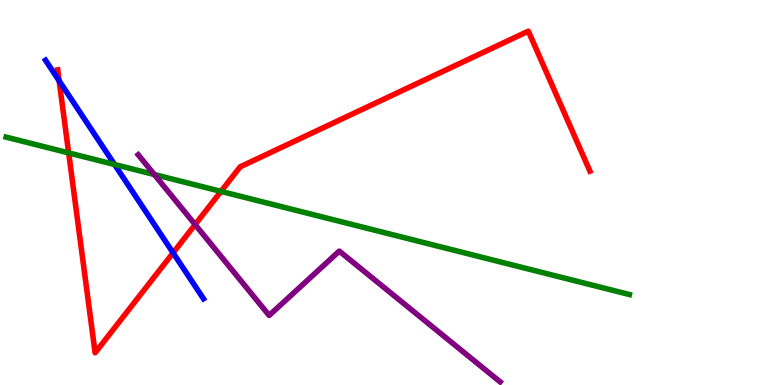[{'lines': ['blue', 'red'], 'intersections': [{'x': 0.763, 'y': 7.9}, {'x': 2.23, 'y': 3.43}]}, {'lines': ['green', 'red'], 'intersections': [{'x': 0.886, 'y': 6.03}, {'x': 2.85, 'y': 5.03}]}, {'lines': ['purple', 'red'], 'intersections': [{'x': 2.52, 'y': 4.17}]}, {'lines': ['blue', 'green'], 'intersections': [{'x': 1.48, 'y': 5.73}]}, {'lines': ['blue', 'purple'], 'intersections': []}, {'lines': ['green', 'purple'], 'intersections': [{'x': 1.99, 'y': 5.47}]}]